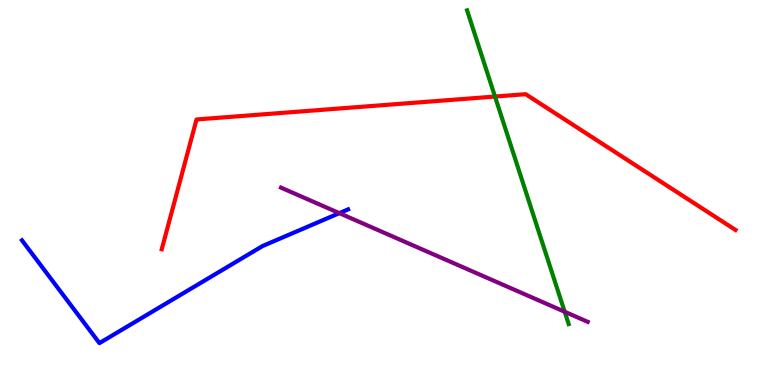[{'lines': ['blue', 'red'], 'intersections': []}, {'lines': ['green', 'red'], 'intersections': [{'x': 6.39, 'y': 7.49}]}, {'lines': ['purple', 'red'], 'intersections': []}, {'lines': ['blue', 'green'], 'intersections': []}, {'lines': ['blue', 'purple'], 'intersections': [{'x': 4.38, 'y': 4.46}]}, {'lines': ['green', 'purple'], 'intersections': [{'x': 7.29, 'y': 1.9}]}]